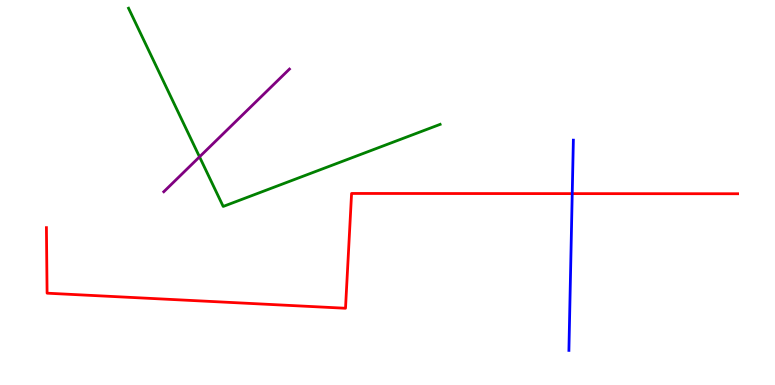[{'lines': ['blue', 'red'], 'intersections': [{'x': 7.38, 'y': 4.97}]}, {'lines': ['green', 'red'], 'intersections': []}, {'lines': ['purple', 'red'], 'intersections': []}, {'lines': ['blue', 'green'], 'intersections': []}, {'lines': ['blue', 'purple'], 'intersections': []}, {'lines': ['green', 'purple'], 'intersections': [{'x': 2.57, 'y': 5.93}]}]